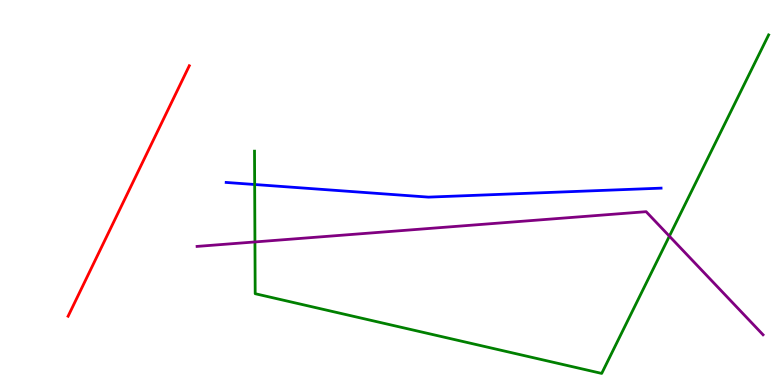[{'lines': ['blue', 'red'], 'intersections': []}, {'lines': ['green', 'red'], 'intersections': []}, {'lines': ['purple', 'red'], 'intersections': []}, {'lines': ['blue', 'green'], 'intersections': [{'x': 3.29, 'y': 5.21}]}, {'lines': ['blue', 'purple'], 'intersections': []}, {'lines': ['green', 'purple'], 'intersections': [{'x': 3.29, 'y': 3.72}, {'x': 8.64, 'y': 3.87}]}]